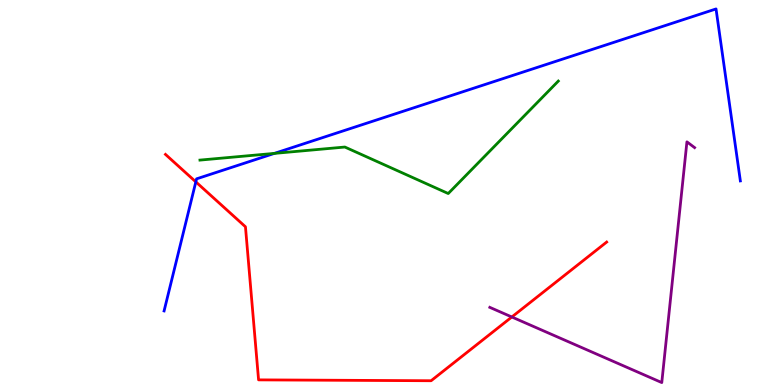[{'lines': ['blue', 'red'], 'intersections': [{'x': 2.53, 'y': 5.28}]}, {'lines': ['green', 'red'], 'intersections': []}, {'lines': ['purple', 'red'], 'intersections': [{'x': 6.6, 'y': 1.77}]}, {'lines': ['blue', 'green'], 'intersections': [{'x': 3.54, 'y': 6.02}]}, {'lines': ['blue', 'purple'], 'intersections': []}, {'lines': ['green', 'purple'], 'intersections': []}]